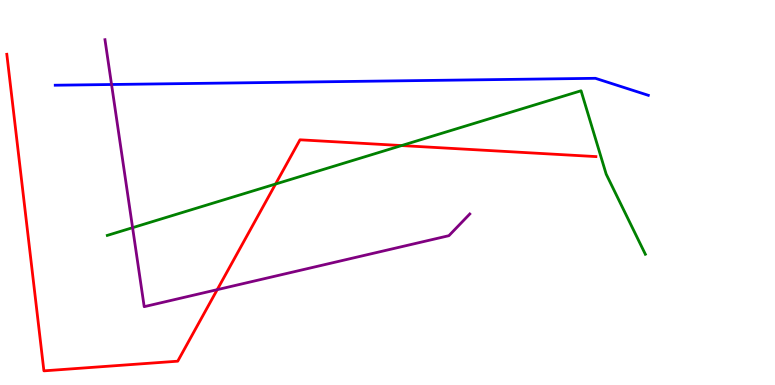[{'lines': ['blue', 'red'], 'intersections': []}, {'lines': ['green', 'red'], 'intersections': [{'x': 3.56, 'y': 5.22}, {'x': 5.18, 'y': 6.22}]}, {'lines': ['purple', 'red'], 'intersections': [{'x': 2.8, 'y': 2.48}]}, {'lines': ['blue', 'green'], 'intersections': []}, {'lines': ['blue', 'purple'], 'intersections': [{'x': 1.44, 'y': 7.81}]}, {'lines': ['green', 'purple'], 'intersections': [{'x': 1.71, 'y': 4.09}]}]